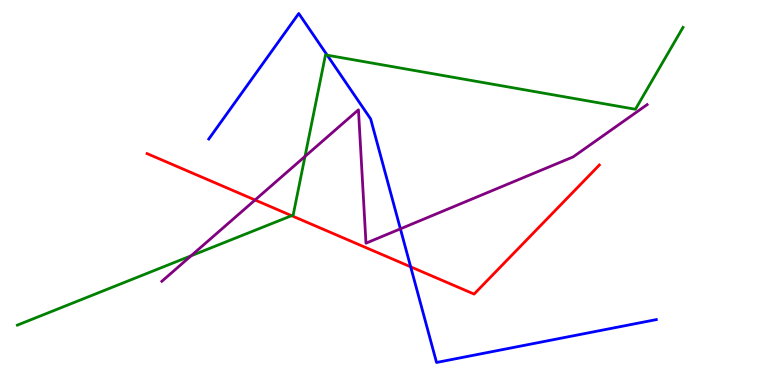[{'lines': ['blue', 'red'], 'intersections': [{'x': 5.3, 'y': 3.07}]}, {'lines': ['green', 'red'], 'intersections': [{'x': 3.76, 'y': 4.4}]}, {'lines': ['purple', 'red'], 'intersections': [{'x': 3.29, 'y': 4.81}]}, {'lines': ['blue', 'green'], 'intersections': [{'x': 4.22, 'y': 8.57}]}, {'lines': ['blue', 'purple'], 'intersections': [{'x': 5.17, 'y': 4.06}]}, {'lines': ['green', 'purple'], 'intersections': [{'x': 2.47, 'y': 3.36}, {'x': 3.94, 'y': 5.94}]}]